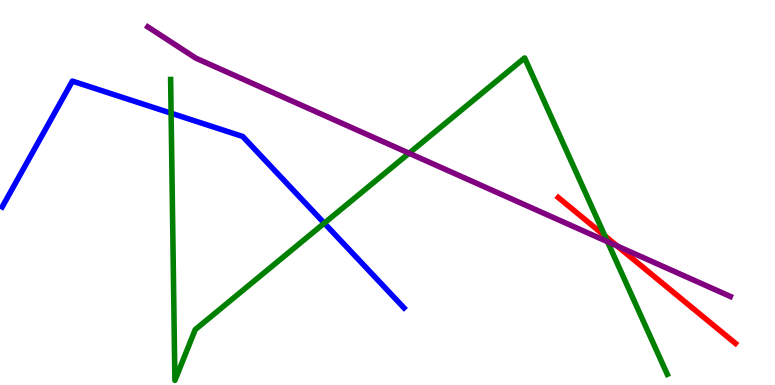[{'lines': ['blue', 'red'], 'intersections': []}, {'lines': ['green', 'red'], 'intersections': [{'x': 7.8, 'y': 3.87}]}, {'lines': ['purple', 'red'], 'intersections': [{'x': 7.96, 'y': 3.61}]}, {'lines': ['blue', 'green'], 'intersections': [{'x': 2.21, 'y': 7.06}, {'x': 4.18, 'y': 4.2}]}, {'lines': ['blue', 'purple'], 'intersections': []}, {'lines': ['green', 'purple'], 'intersections': [{'x': 5.28, 'y': 6.02}, {'x': 7.84, 'y': 3.72}]}]